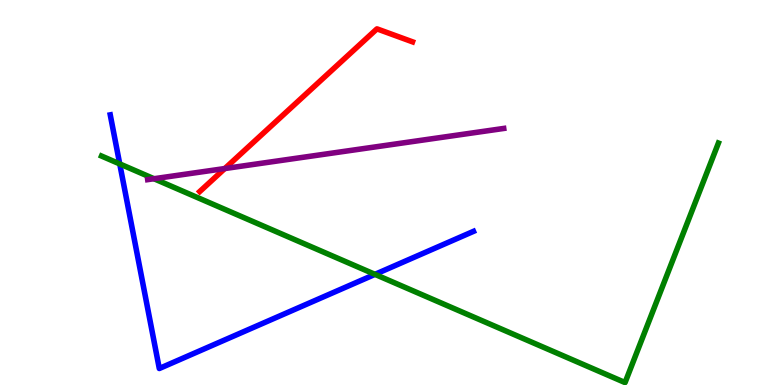[{'lines': ['blue', 'red'], 'intersections': []}, {'lines': ['green', 'red'], 'intersections': []}, {'lines': ['purple', 'red'], 'intersections': [{'x': 2.9, 'y': 5.62}]}, {'lines': ['blue', 'green'], 'intersections': [{'x': 1.55, 'y': 5.74}, {'x': 4.84, 'y': 2.87}]}, {'lines': ['blue', 'purple'], 'intersections': []}, {'lines': ['green', 'purple'], 'intersections': [{'x': 1.99, 'y': 5.36}]}]